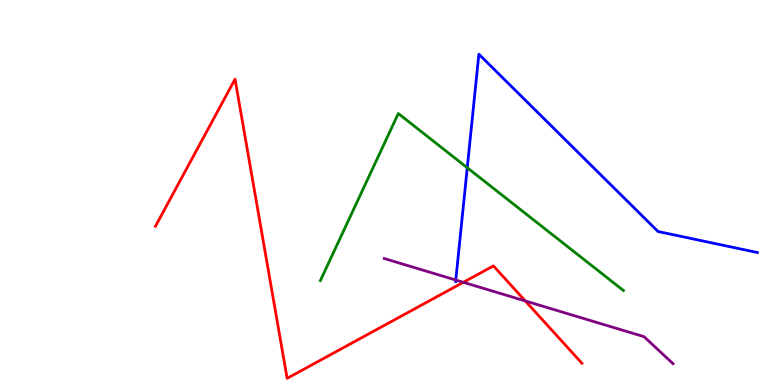[{'lines': ['blue', 'red'], 'intersections': []}, {'lines': ['green', 'red'], 'intersections': []}, {'lines': ['purple', 'red'], 'intersections': [{'x': 5.98, 'y': 2.67}, {'x': 6.78, 'y': 2.18}]}, {'lines': ['blue', 'green'], 'intersections': [{'x': 6.03, 'y': 5.64}]}, {'lines': ['blue', 'purple'], 'intersections': [{'x': 5.88, 'y': 2.73}]}, {'lines': ['green', 'purple'], 'intersections': []}]